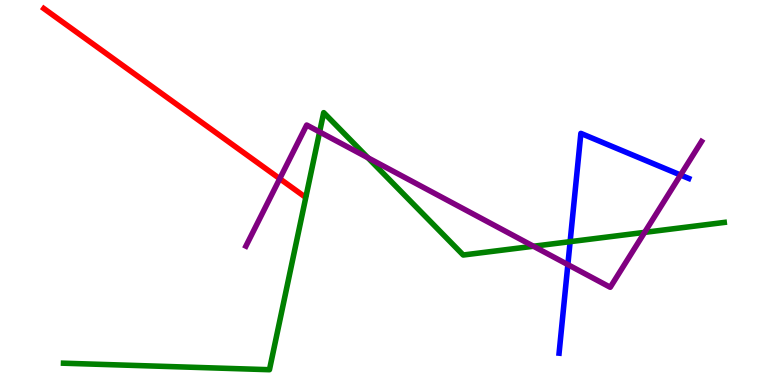[{'lines': ['blue', 'red'], 'intersections': []}, {'lines': ['green', 'red'], 'intersections': []}, {'lines': ['purple', 'red'], 'intersections': [{'x': 3.61, 'y': 5.36}]}, {'lines': ['blue', 'green'], 'intersections': [{'x': 7.36, 'y': 3.72}]}, {'lines': ['blue', 'purple'], 'intersections': [{'x': 7.33, 'y': 3.13}, {'x': 8.78, 'y': 5.45}]}, {'lines': ['green', 'purple'], 'intersections': [{'x': 4.12, 'y': 6.57}, {'x': 4.75, 'y': 5.9}, {'x': 6.88, 'y': 3.6}, {'x': 8.32, 'y': 3.96}]}]